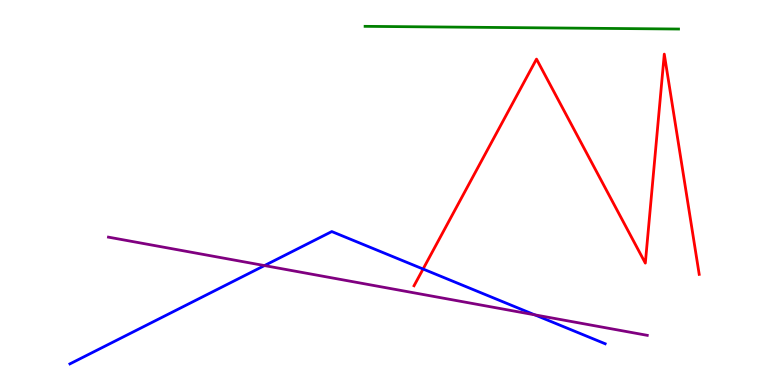[{'lines': ['blue', 'red'], 'intersections': [{'x': 5.46, 'y': 3.01}]}, {'lines': ['green', 'red'], 'intersections': []}, {'lines': ['purple', 'red'], 'intersections': []}, {'lines': ['blue', 'green'], 'intersections': []}, {'lines': ['blue', 'purple'], 'intersections': [{'x': 3.41, 'y': 3.1}, {'x': 6.9, 'y': 1.82}]}, {'lines': ['green', 'purple'], 'intersections': []}]